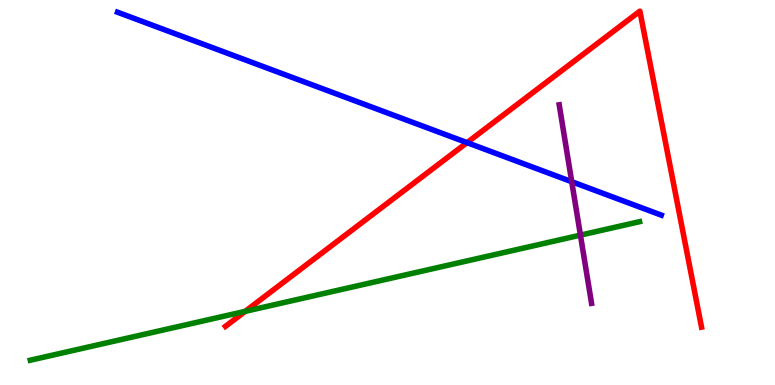[{'lines': ['blue', 'red'], 'intersections': [{'x': 6.03, 'y': 6.3}]}, {'lines': ['green', 'red'], 'intersections': [{'x': 3.16, 'y': 1.91}]}, {'lines': ['purple', 'red'], 'intersections': []}, {'lines': ['blue', 'green'], 'intersections': []}, {'lines': ['blue', 'purple'], 'intersections': [{'x': 7.38, 'y': 5.28}]}, {'lines': ['green', 'purple'], 'intersections': [{'x': 7.49, 'y': 3.89}]}]